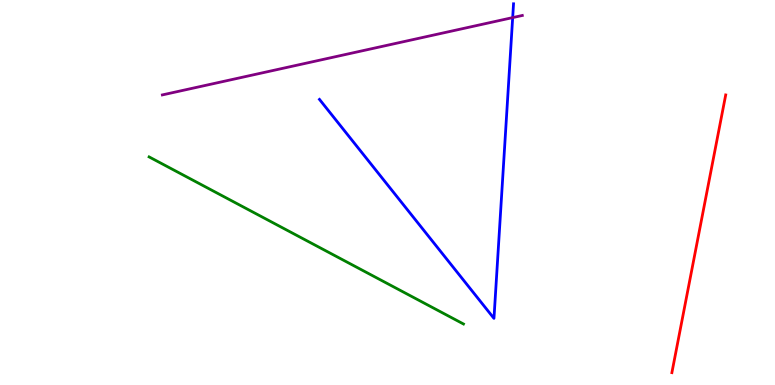[{'lines': ['blue', 'red'], 'intersections': []}, {'lines': ['green', 'red'], 'intersections': []}, {'lines': ['purple', 'red'], 'intersections': []}, {'lines': ['blue', 'green'], 'intersections': []}, {'lines': ['blue', 'purple'], 'intersections': [{'x': 6.62, 'y': 9.54}]}, {'lines': ['green', 'purple'], 'intersections': []}]